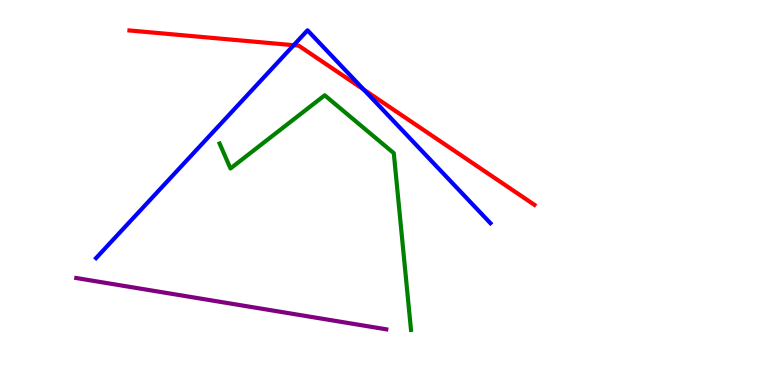[{'lines': ['blue', 'red'], 'intersections': [{'x': 3.79, 'y': 8.83}, {'x': 4.69, 'y': 7.67}]}, {'lines': ['green', 'red'], 'intersections': []}, {'lines': ['purple', 'red'], 'intersections': []}, {'lines': ['blue', 'green'], 'intersections': []}, {'lines': ['blue', 'purple'], 'intersections': []}, {'lines': ['green', 'purple'], 'intersections': []}]